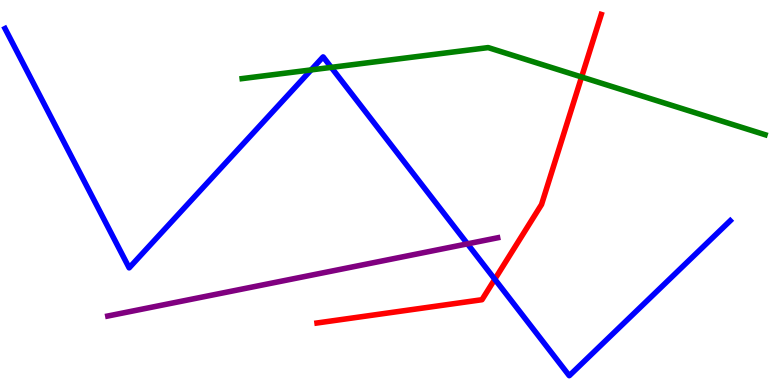[{'lines': ['blue', 'red'], 'intersections': [{'x': 6.38, 'y': 2.75}]}, {'lines': ['green', 'red'], 'intersections': [{'x': 7.5, 'y': 8.0}]}, {'lines': ['purple', 'red'], 'intersections': []}, {'lines': ['blue', 'green'], 'intersections': [{'x': 4.01, 'y': 8.18}, {'x': 4.27, 'y': 8.25}]}, {'lines': ['blue', 'purple'], 'intersections': [{'x': 6.03, 'y': 3.67}]}, {'lines': ['green', 'purple'], 'intersections': []}]